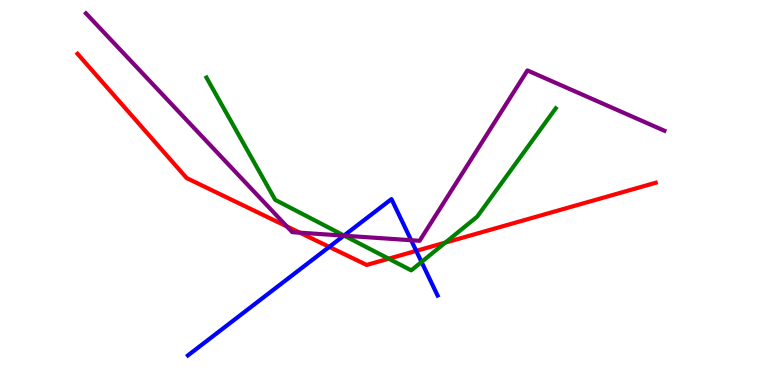[{'lines': ['blue', 'red'], 'intersections': [{'x': 4.25, 'y': 3.59}, {'x': 5.37, 'y': 3.48}]}, {'lines': ['green', 'red'], 'intersections': [{'x': 5.02, 'y': 3.28}, {'x': 5.75, 'y': 3.7}]}, {'lines': ['purple', 'red'], 'intersections': [{'x': 3.7, 'y': 4.12}, {'x': 3.87, 'y': 3.96}]}, {'lines': ['blue', 'green'], 'intersections': [{'x': 4.44, 'y': 3.88}, {'x': 5.44, 'y': 3.2}]}, {'lines': ['blue', 'purple'], 'intersections': [{'x': 4.44, 'y': 3.88}, {'x': 5.31, 'y': 3.76}]}, {'lines': ['green', 'purple'], 'intersections': [{'x': 4.44, 'y': 3.88}]}]